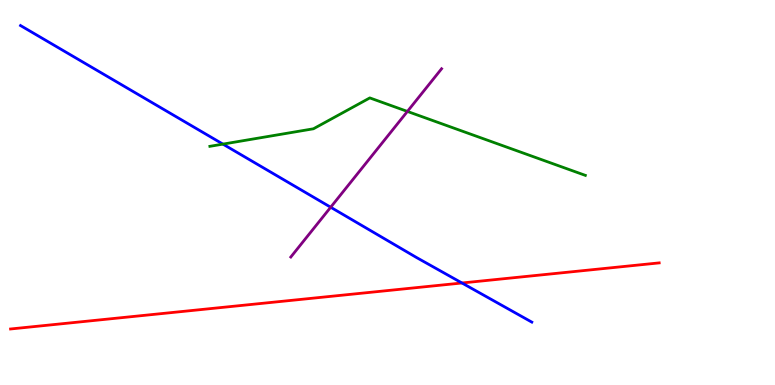[{'lines': ['blue', 'red'], 'intersections': [{'x': 5.96, 'y': 2.65}]}, {'lines': ['green', 'red'], 'intersections': []}, {'lines': ['purple', 'red'], 'intersections': []}, {'lines': ['blue', 'green'], 'intersections': [{'x': 2.88, 'y': 6.26}]}, {'lines': ['blue', 'purple'], 'intersections': [{'x': 4.27, 'y': 4.62}]}, {'lines': ['green', 'purple'], 'intersections': [{'x': 5.26, 'y': 7.11}]}]